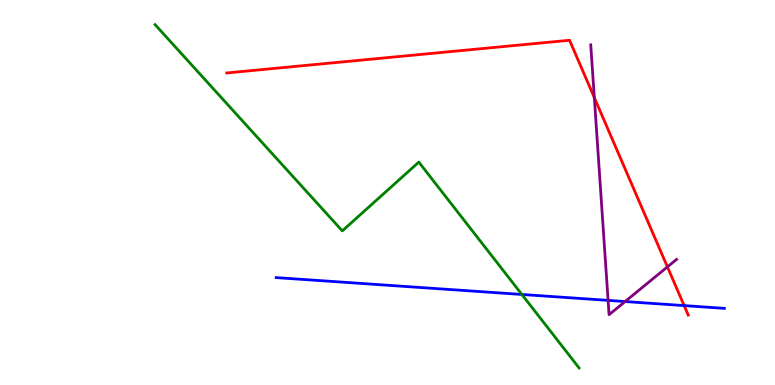[{'lines': ['blue', 'red'], 'intersections': [{'x': 8.83, 'y': 2.06}]}, {'lines': ['green', 'red'], 'intersections': []}, {'lines': ['purple', 'red'], 'intersections': [{'x': 7.67, 'y': 7.46}, {'x': 8.61, 'y': 3.07}]}, {'lines': ['blue', 'green'], 'intersections': [{'x': 6.73, 'y': 2.35}]}, {'lines': ['blue', 'purple'], 'intersections': [{'x': 7.85, 'y': 2.2}, {'x': 8.07, 'y': 2.17}]}, {'lines': ['green', 'purple'], 'intersections': []}]